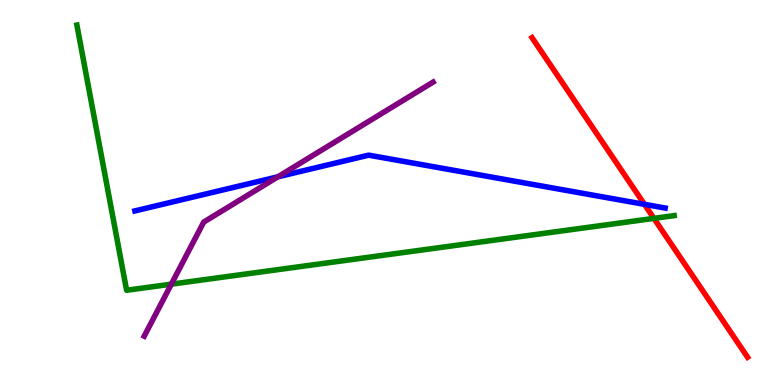[{'lines': ['blue', 'red'], 'intersections': [{'x': 8.32, 'y': 4.69}]}, {'lines': ['green', 'red'], 'intersections': [{'x': 8.44, 'y': 4.33}]}, {'lines': ['purple', 'red'], 'intersections': []}, {'lines': ['blue', 'green'], 'intersections': []}, {'lines': ['blue', 'purple'], 'intersections': [{'x': 3.59, 'y': 5.41}]}, {'lines': ['green', 'purple'], 'intersections': [{'x': 2.21, 'y': 2.62}]}]